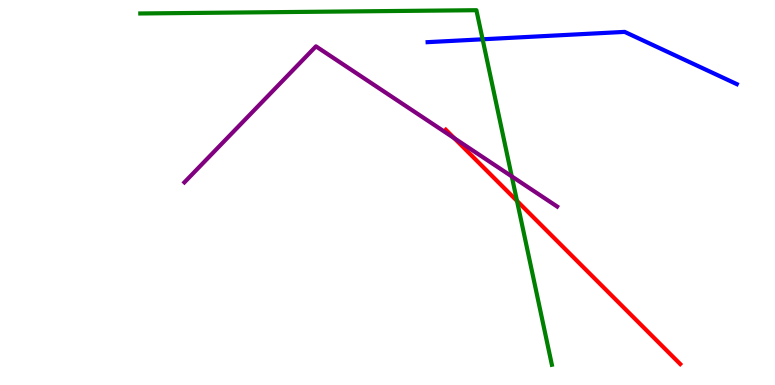[{'lines': ['blue', 'red'], 'intersections': []}, {'lines': ['green', 'red'], 'intersections': [{'x': 6.67, 'y': 4.78}]}, {'lines': ['purple', 'red'], 'intersections': [{'x': 5.86, 'y': 6.41}]}, {'lines': ['blue', 'green'], 'intersections': [{'x': 6.23, 'y': 8.98}]}, {'lines': ['blue', 'purple'], 'intersections': []}, {'lines': ['green', 'purple'], 'intersections': [{'x': 6.6, 'y': 5.42}]}]